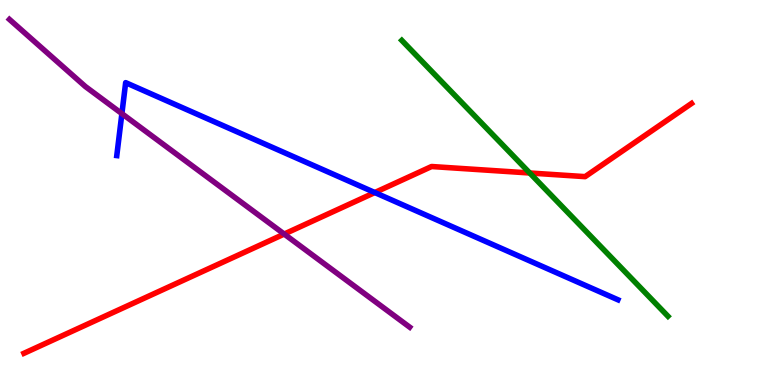[{'lines': ['blue', 'red'], 'intersections': [{'x': 4.84, 'y': 5.0}]}, {'lines': ['green', 'red'], 'intersections': [{'x': 6.84, 'y': 5.51}]}, {'lines': ['purple', 'red'], 'intersections': [{'x': 3.67, 'y': 3.92}]}, {'lines': ['blue', 'green'], 'intersections': []}, {'lines': ['blue', 'purple'], 'intersections': [{'x': 1.57, 'y': 7.05}]}, {'lines': ['green', 'purple'], 'intersections': []}]